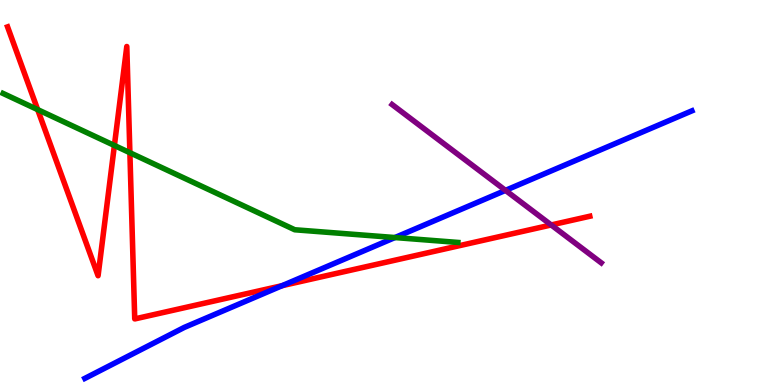[{'lines': ['blue', 'red'], 'intersections': [{'x': 3.64, 'y': 2.58}]}, {'lines': ['green', 'red'], 'intersections': [{'x': 0.486, 'y': 7.15}, {'x': 1.48, 'y': 6.22}, {'x': 1.68, 'y': 6.03}]}, {'lines': ['purple', 'red'], 'intersections': [{'x': 7.11, 'y': 4.16}]}, {'lines': ['blue', 'green'], 'intersections': [{'x': 5.1, 'y': 3.83}]}, {'lines': ['blue', 'purple'], 'intersections': [{'x': 6.52, 'y': 5.06}]}, {'lines': ['green', 'purple'], 'intersections': []}]